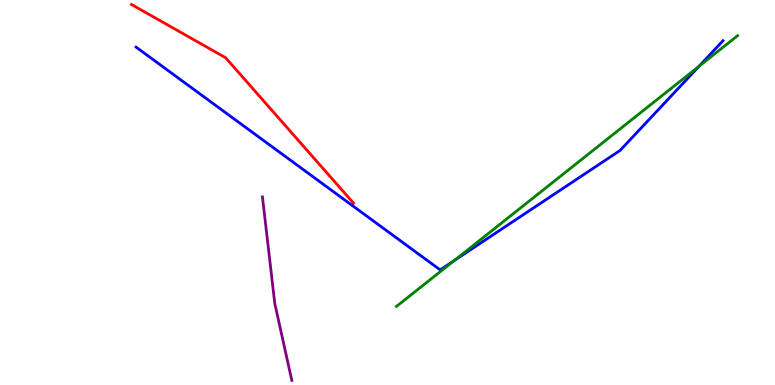[{'lines': ['blue', 'red'], 'intersections': []}, {'lines': ['green', 'red'], 'intersections': []}, {'lines': ['purple', 'red'], 'intersections': []}, {'lines': ['blue', 'green'], 'intersections': [{'x': 5.86, 'y': 3.23}, {'x': 9.02, 'y': 8.28}]}, {'lines': ['blue', 'purple'], 'intersections': []}, {'lines': ['green', 'purple'], 'intersections': []}]